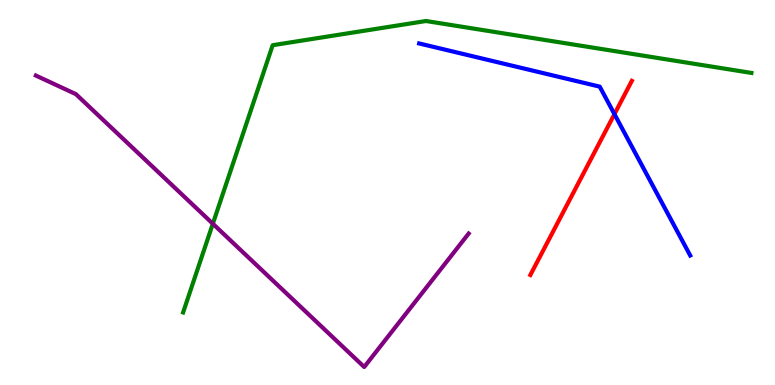[{'lines': ['blue', 'red'], 'intersections': [{'x': 7.93, 'y': 7.04}]}, {'lines': ['green', 'red'], 'intersections': []}, {'lines': ['purple', 'red'], 'intersections': []}, {'lines': ['blue', 'green'], 'intersections': []}, {'lines': ['blue', 'purple'], 'intersections': []}, {'lines': ['green', 'purple'], 'intersections': [{'x': 2.75, 'y': 4.19}]}]